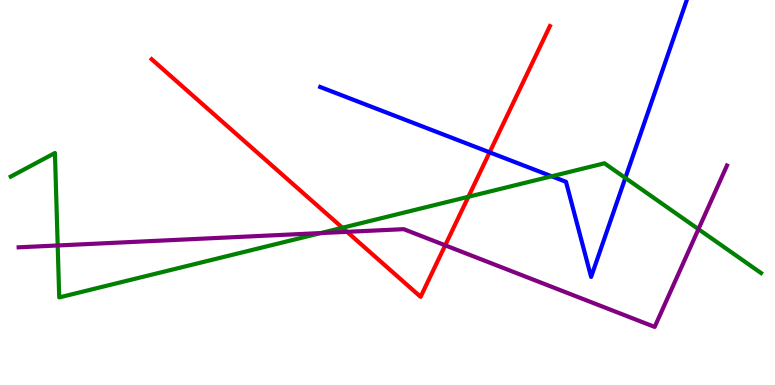[{'lines': ['blue', 'red'], 'intersections': [{'x': 6.32, 'y': 6.04}]}, {'lines': ['green', 'red'], 'intersections': [{'x': 4.42, 'y': 4.08}, {'x': 6.04, 'y': 4.89}]}, {'lines': ['purple', 'red'], 'intersections': [{'x': 4.48, 'y': 3.98}, {'x': 5.74, 'y': 3.63}]}, {'lines': ['blue', 'green'], 'intersections': [{'x': 7.12, 'y': 5.42}, {'x': 8.07, 'y': 5.38}]}, {'lines': ['blue', 'purple'], 'intersections': []}, {'lines': ['green', 'purple'], 'intersections': [{'x': 0.744, 'y': 3.62}, {'x': 4.14, 'y': 3.95}, {'x': 9.01, 'y': 4.05}]}]